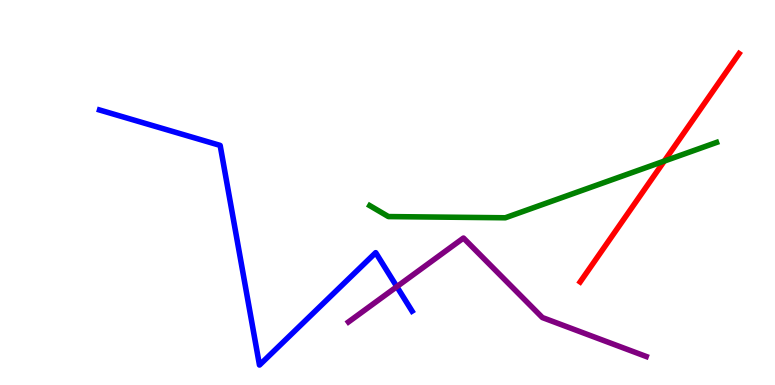[{'lines': ['blue', 'red'], 'intersections': []}, {'lines': ['green', 'red'], 'intersections': [{'x': 8.57, 'y': 5.82}]}, {'lines': ['purple', 'red'], 'intersections': []}, {'lines': ['blue', 'green'], 'intersections': []}, {'lines': ['blue', 'purple'], 'intersections': [{'x': 5.12, 'y': 2.55}]}, {'lines': ['green', 'purple'], 'intersections': []}]